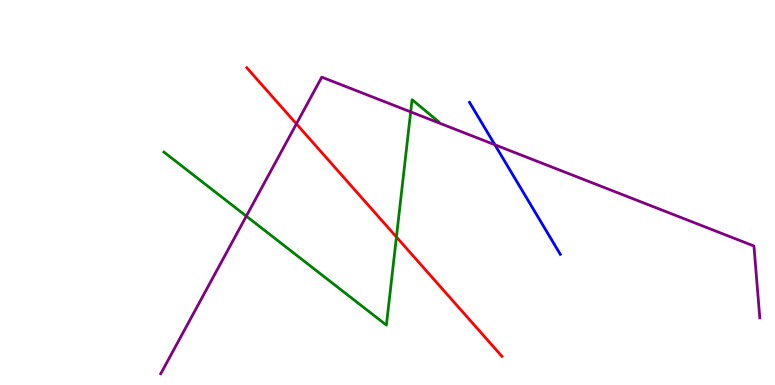[{'lines': ['blue', 'red'], 'intersections': []}, {'lines': ['green', 'red'], 'intersections': [{'x': 5.12, 'y': 3.84}]}, {'lines': ['purple', 'red'], 'intersections': [{'x': 3.82, 'y': 6.78}]}, {'lines': ['blue', 'green'], 'intersections': []}, {'lines': ['blue', 'purple'], 'intersections': [{'x': 6.39, 'y': 6.24}]}, {'lines': ['green', 'purple'], 'intersections': [{'x': 3.18, 'y': 4.39}, {'x': 5.3, 'y': 7.09}]}]